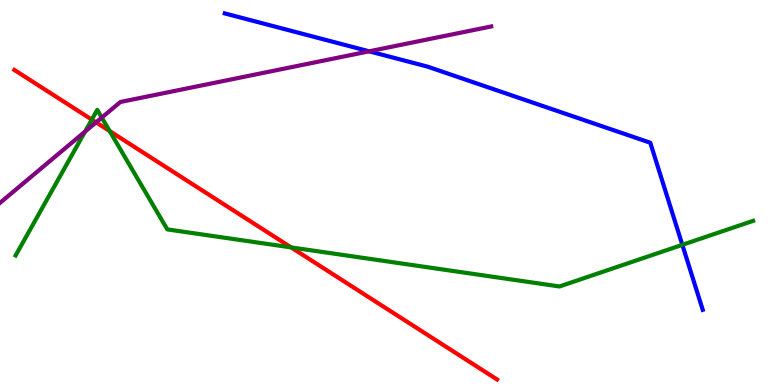[{'lines': ['blue', 'red'], 'intersections': []}, {'lines': ['green', 'red'], 'intersections': [{'x': 1.18, 'y': 6.89}, {'x': 1.42, 'y': 6.6}, {'x': 3.76, 'y': 3.57}]}, {'lines': ['purple', 'red'], 'intersections': [{'x': 1.24, 'y': 6.82}]}, {'lines': ['blue', 'green'], 'intersections': [{'x': 8.8, 'y': 3.64}]}, {'lines': ['blue', 'purple'], 'intersections': [{'x': 4.76, 'y': 8.67}]}, {'lines': ['green', 'purple'], 'intersections': [{'x': 1.1, 'y': 6.58}, {'x': 1.31, 'y': 6.95}]}]